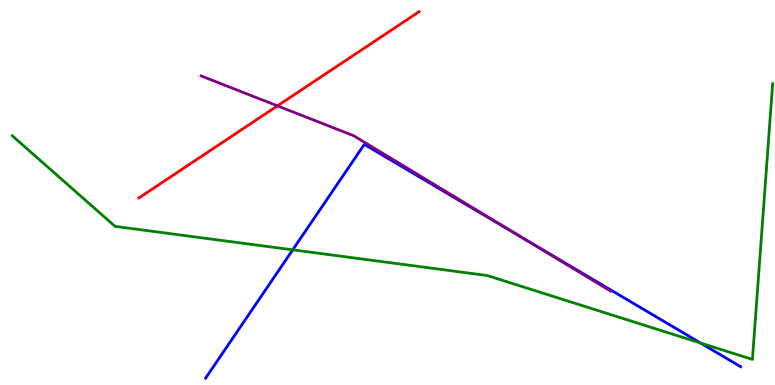[{'lines': ['blue', 'red'], 'intersections': []}, {'lines': ['green', 'red'], 'intersections': []}, {'lines': ['purple', 'red'], 'intersections': [{'x': 3.58, 'y': 7.25}]}, {'lines': ['blue', 'green'], 'intersections': [{'x': 3.78, 'y': 3.51}, {'x': 9.04, 'y': 1.09}]}, {'lines': ['blue', 'purple'], 'intersections': [{'x': 6.75, 'y': 3.81}]}, {'lines': ['green', 'purple'], 'intersections': []}]